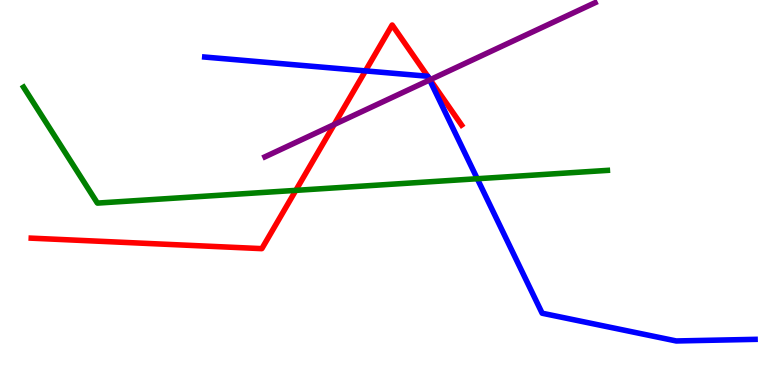[{'lines': ['blue', 'red'], 'intersections': [{'x': 4.72, 'y': 8.16}, {'x': 5.52, 'y': 8.02}, {'x': 5.52, 'y': 8.0}]}, {'lines': ['green', 'red'], 'intersections': [{'x': 3.82, 'y': 5.06}]}, {'lines': ['purple', 'red'], 'intersections': [{'x': 4.31, 'y': 6.77}, {'x': 5.55, 'y': 7.93}]}, {'lines': ['blue', 'green'], 'intersections': [{'x': 6.16, 'y': 5.36}]}, {'lines': ['blue', 'purple'], 'intersections': [{'x': 5.54, 'y': 7.92}]}, {'lines': ['green', 'purple'], 'intersections': []}]